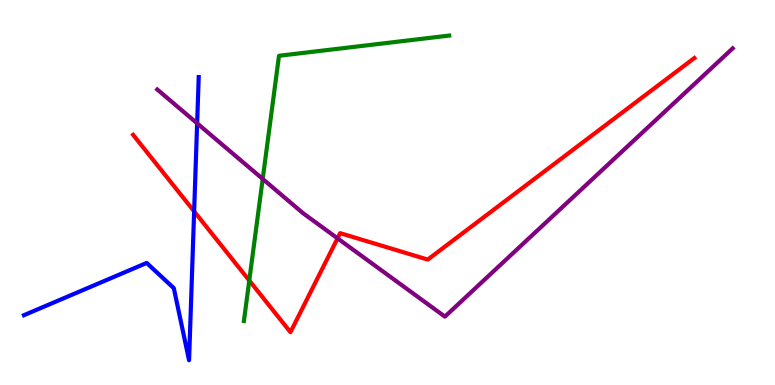[{'lines': ['blue', 'red'], 'intersections': [{'x': 2.51, 'y': 4.51}]}, {'lines': ['green', 'red'], 'intersections': [{'x': 3.22, 'y': 2.71}]}, {'lines': ['purple', 'red'], 'intersections': [{'x': 4.36, 'y': 3.81}]}, {'lines': ['blue', 'green'], 'intersections': []}, {'lines': ['blue', 'purple'], 'intersections': [{'x': 2.54, 'y': 6.8}]}, {'lines': ['green', 'purple'], 'intersections': [{'x': 3.39, 'y': 5.35}]}]